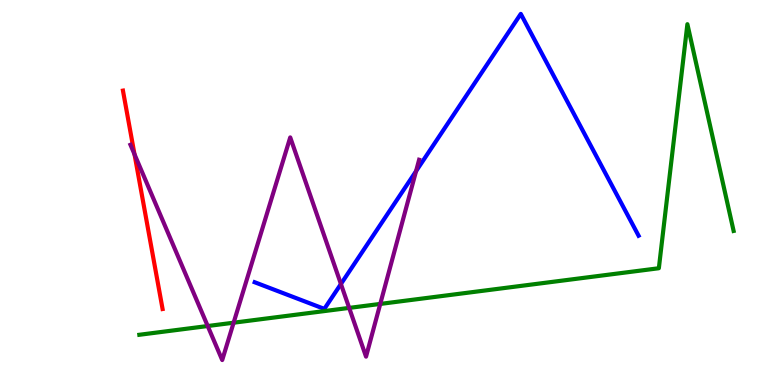[{'lines': ['blue', 'red'], 'intersections': []}, {'lines': ['green', 'red'], 'intersections': []}, {'lines': ['purple', 'red'], 'intersections': [{'x': 1.74, 'y': 5.99}]}, {'lines': ['blue', 'green'], 'intersections': []}, {'lines': ['blue', 'purple'], 'intersections': [{'x': 4.4, 'y': 2.62}, {'x': 5.37, 'y': 5.55}]}, {'lines': ['green', 'purple'], 'intersections': [{'x': 2.68, 'y': 1.53}, {'x': 3.01, 'y': 1.62}, {'x': 4.51, 'y': 2.0}, {'x': 4.91, 'y': 2.11}]}]